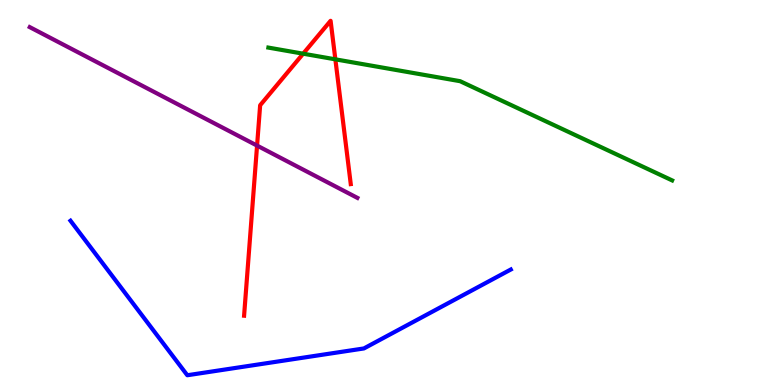[{'lines': ['blue', 'red'], 'intersections': []}, {'lines': ['green', 'red'], 'intersections': [{'x': 3.91, 'y': 8.61}, {'x': 4.33, 'y': 8.46}]}, {'lines': ['purple', 'red'], 'intersections': [{'x': 3.32, 'y': 6.22}]}, {'lines': ['blue', 'green'], 'intersections': []}, {'lines': ['blue', 'purple'], 'intersections': []}, {'lines': ['green', 'purple'], 'intersections': []}]